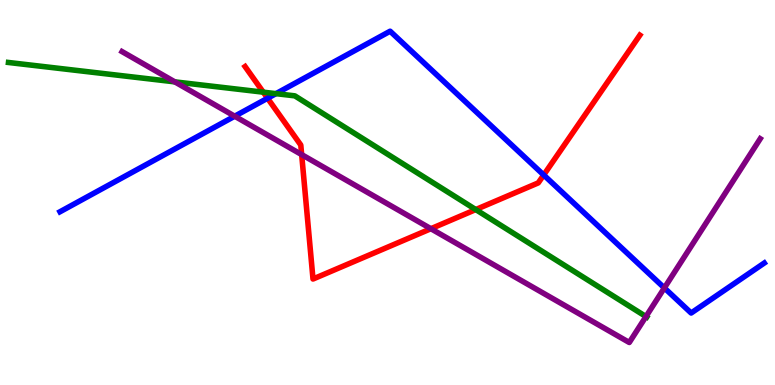[{'lines': ['blue', 'red'], 'intersections': [{'x': 3.45, 'y': 7.45}, {'x': 7.02, 'y': 5.45}]}, {'lines': ['green', 'red'], 'intersections': [{'x': 3.4, 'y': 7.61}, {'x': 6.14, 'y': 4.56}]}, {'lines': ['purple', 'red'], 'intersections': [{'x': 3.89, 'y': 5.98}, {'x': 5.56, 'y': 4.06}]}, {'lines': ['blue', 'green'], 'intersections': [{'x': 3.56, 'y': 7.57}]}, {'lines': ['blue', 'purple'], 'intersections': [{'x': 3.03, 'y': 6.98}, {'x': 8.57, 'y': 2.52}]}, {'lines': ['green', 'purple'], 'intersections': [{'x': 2.26, 'y': 7.87}, {'x': 8.33, 'y': 1.78}]}]